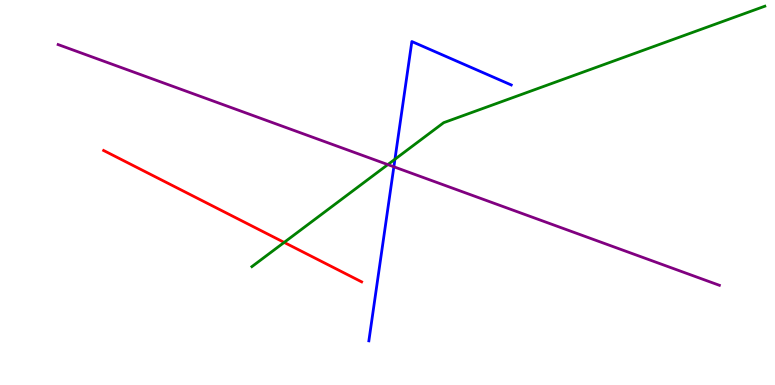[{'lines': ['blue', 'red'], 'intersections': []}, {'lines': ['green', 'red'], 'intersections': [{'x': 3.67, 'y': 3.7}]}, {'lines': ['purple', 'red'], 'intersections': []}, {'lines': ['blue', 'green'], 'intersections': [{'x': 5.1, 'y': 5.86}]}, {'lines': ['blue', 'purple'], 'intersections': [{'x': 5.08, 'y': 5.67}]}, {'lines': ['green', 'purple'], 'intersections': [{'x': 5.0, 'y': 5.72}]}]